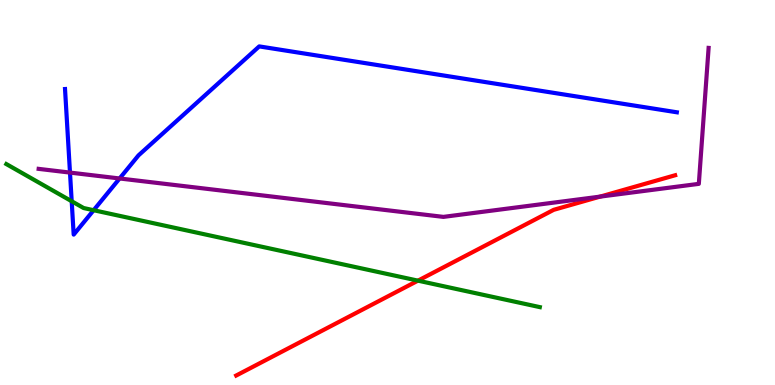[{'lines': ['blue', 'red'], 'intersections': []}, {'lines': ['green', 'red'], 'intersections': [{'x': 5.39, 'y': 2.71}]}, {'lines': ['purple', 'red'], 'intersections': [{'x': 7.74, 'y': 4.89}]}, {'lines': ['blue', 'green'], 'intersections': [{'x': 0.925, 'y': 4.77}, {'x': 1.21, 'y': 4.54}]}, {'lines': ['blue', 'purple'], 'intersections': [{'x': 0.903, 'y': 5.52}, {'x': 1.54, 'y': 5.36}]}, {'lines': ['green', 'purple'], 'intersections': []}]